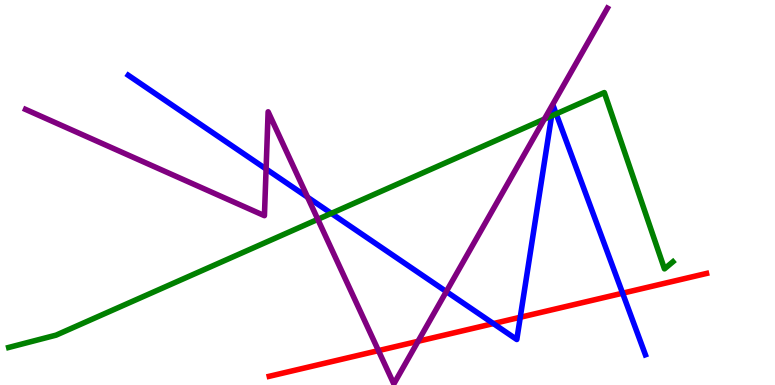[{'lines': ['blue', 'red'], 'intersections': [{'x': 6.37, 'y': 1.6}, {'x': 6.71, 'y': 1.76}, {'x': 8.03, 'y': 2.38}]}, {'lines': ['green', 'red'], 'intersections': []}, {'lines': ['purple', 'red'], 'intersections': [{'x': 4.88, 'y': 0.893}, {'x': 5.39, 'y': 1.14}]}, {'lines': ['blue', 'green'], 'intersections': [{'x': 4.28, 'y': 4.46}, {'x': 7.12, 'y': 6.99}, {'x': 7.18, 'y': 7.04}]}, {'lines': ['blue', 'purple'], 'intersections': [{'x': 3.43, 'y': 5.61}, {'x': 3.97, 'y': 4.88}, {'x': 5.76, 'y': 2.43}]}, {'lines': ['green', 'purple'], 'intersections': [{'x': 4.1, 'y': 4.3}, {'x': 7.02, 'y': 6.91}]}]